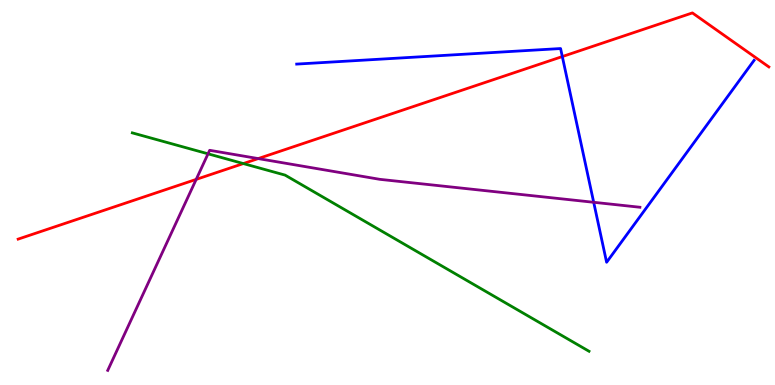[{'lines': ['blue', 'red'], 'intersections': [{'x': 7.26, 'y': 8.53}]}, {'lines': ['green', 'red'], 'intersections': [{'x': 3.14, 'y': 5.75}]}, {'lines': ['purple', 'red'], 'intersections': [{'x': 2.53, 'y': 5.34}, {'x': 3.33, 'y': 5.88}]}, {'lines': ['blue', 'green'], 'intersections': []}, {'lines': ['blue', 'purple'], 'intersections': [{'x': 7.66, 'y': 4.75}]}, {'lines': ['green', 'purple'], 'intersections': [{'x': 2.68, 'y': 6.0}]}]